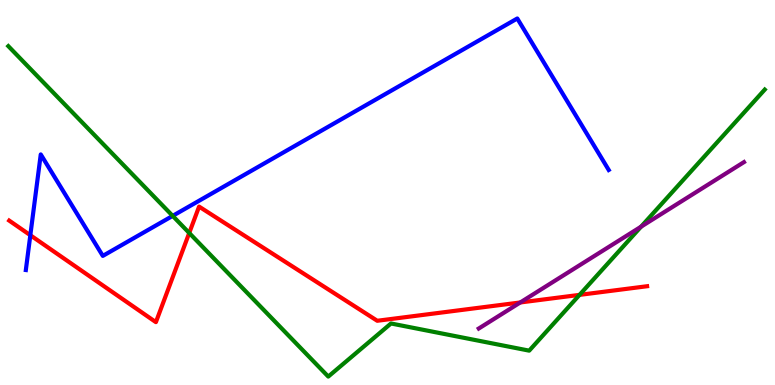[{'lines': ['blue', 'red'], 'intersections': [{'x': 0.391, 'y': 3.89}]}, {'lines': ['green', 'red'], 'intersections': [{'x': 2.44, 'y': 3.95}, {'x': 7.48, 'y': 2.34}]}, {'lines': ['purple', 'red'], 'intersections': [{'x': 6.71, 'y': 2.14}]}, {'lines': ['blue', 'green'], 'intersections': [{'x': 2.23, 'y': 4.39}]}, {'lines': ['blue', 'purple'], 'intersections': []}, {'lines': ['green', 'purple'], 'intersections': [{'x': 8.27, 'y': 4.11}]}]